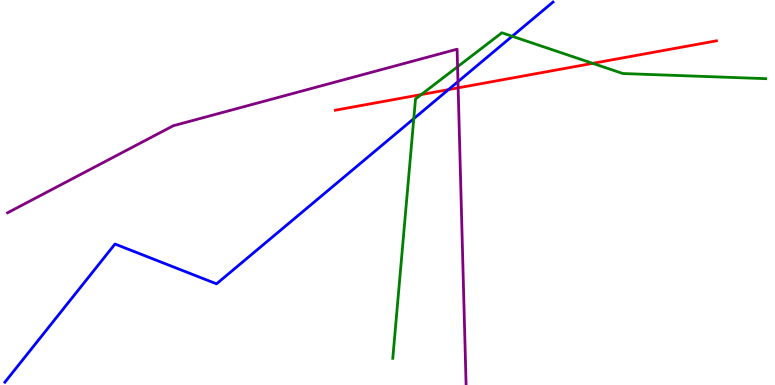[{'lines': ['blue', 'red'], 'intersections': [{'x': 5.79, 'y': 7.67}]}, {'lines': ['green', 'red'], 'intersections': [{'x': 5.44, 'y': 7.54}, {'x': 7.65, 'y': 8.35}]}, {'lines': ['purple', 'red'], 'intersections': [{'x': 5.91, 'y': 7.72}]}, {'lines': ['blue', 'green'], 'intersections': [{'x': 5.34, 'y': 6.92}, {'x': 6.61, 'y': 9.06}]}, {'lines': ['blue', 'purple'], 'intersections': [{'x': 5.91, 'y': 7.88}]}, {'lines': ['green', 'purple'], 'intersections': [{'x': 5.9, 'y': 8.27}]}]